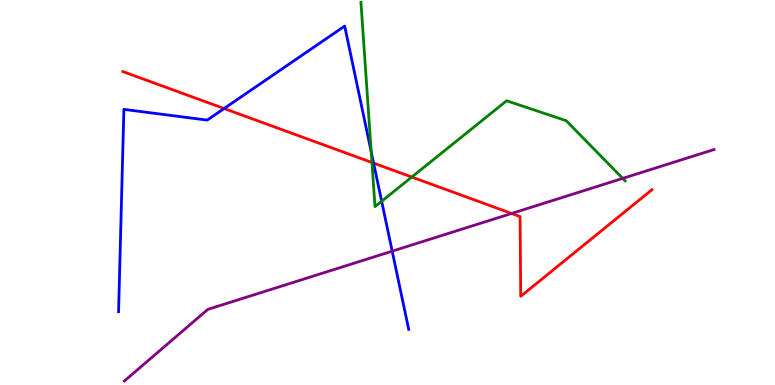[{'lines': ['blue', 'red'], 'intersections': [{'x': 2.89, 'y': 7.18}, {'x': 4.82, 'y': 5.76}]}, {'lines': ['green', 'red'], 'intersections': [{'x': 4.8, 'y': 5.78}, {'x': 5.31, 'y': 5.4}]}, {'lines': ['purple', 'red'], 'intersections': [{'x': 6.6, 'y': 4.46}]}, {'lines': ['blue', 'green'], 'intersections': [{'x': 4.79, 'y': 6.06}, {'x': 4.92, 'y': 4.77}]}, {'lines': ['blue', 'purple'], 'intersections': [{'x': 5.06, 'y': 3.48}]}, {'lines': ['green', 'purple'], 'intersections': [{'x': 8.03, 'y': 5.37}]}]